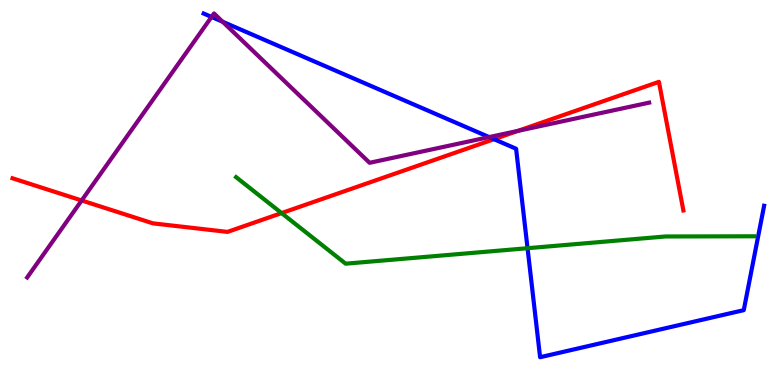[{'lines': ['blue', 'red'], 'intersections': [{'x': 6.37, 'y': 6.38}]}, {'lines': ['green', 'red'], 'intersections': [{'x': 3.63, 'y': 4.47}]}, {'lines': ['purple', 'red'], 'intersections': [{'x': 1.05, 'y': 4.79}, {'x': 6.68, 'y': 6.6}]}, {'lines': ['blue', 'green'], 'intersections': [{'x': 6.81, 'y': 3.55}]}, {'lines': ['blue', 'purple'], 'intersections': [{'x': 2.73, 'y': 9.56}, {'x': 2.87, 'y': 9.43}, {'x': 6.31, 'y': 6.44}]}, {'lines': ['green', 'purple'], 'intersections': []}]